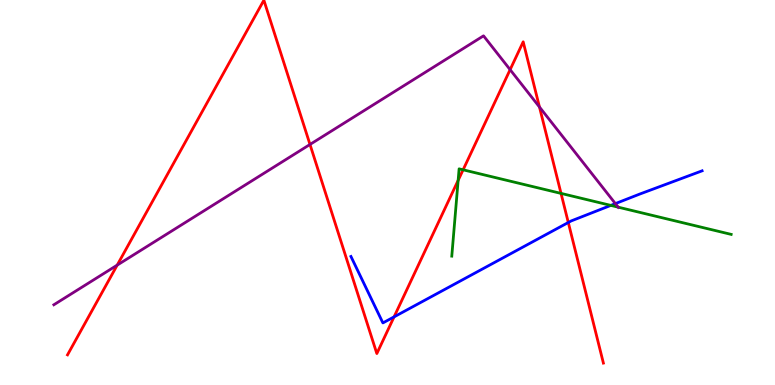[{'lines': ['blue', 'red'], 'intersections': [{'x': 5.08, 'y': 1.77}, {'x': 7.33, 'y': 4.22}]}, {'lines': ['green', 'red'], 'intersections': [{'x': 5.91, 'y': 5.31}, {'x': 5.98, 'y': 5.59}, {'x': 7.24, 'y': 4.98}]}, {'lines': ['purple', 'red'], 'intersections': [{'x': 1.51, 'y': 3.11}, {'x': 4.0, 'y': 6.25}, {'x': 6.58, 'y': 8.19}, {'x': 6.96, 'y': 7.22}]}, {'lines': ['blue', 'green'], 'intersections': [{'x': 7.88, 'y': 4.67}]}, {'lines': ['blue', 'purple'], 'intersections': [{'x': 7.94, 'y': 4.71}]}, {'lines': ['green', 'purple'], 'intersections': [{'x': 7.98, 'y': 4.62}]}]